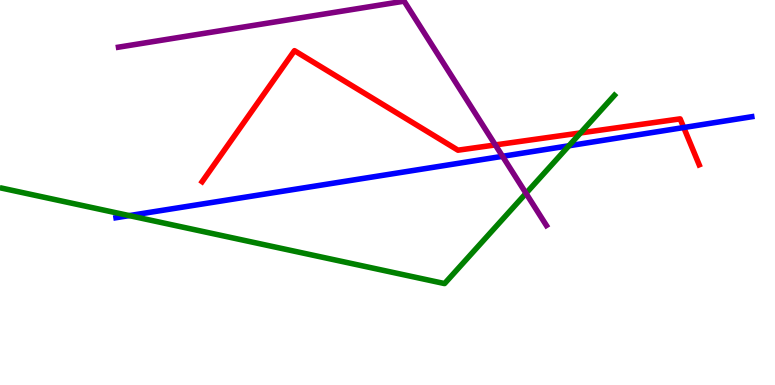[{'lines': ['blue', 'red'], 'intersections': [{'x': 8.82, 'y': 6.69}]}, {'lines': ['green', 'red'], 'intersections': [{'x': 7.49, 'y': 6.55}]}, {'lines': ['purple', 'red'], 'intersections': [{'x': 6.39, 'y': 6.24}]}, {'lines': ['blue', 'green'], 'intersections': [{'x': 1.67, 'y': 4.4}, {'x': 7.34, 'y': 6.21}]}, {'lines': ['blue', 'purple'], 'intersections': [{'x': 6.48, 'y': 5.94}]}, {'lines': ['green', 'purple'], 'intersections': [{'x': 6.79, 'y': 4.98}]}]